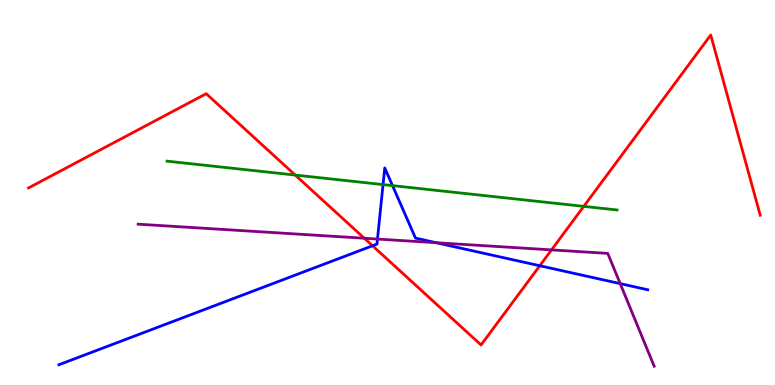[{'lines': ['blue', 'red'], 'intersections': [{'x': 4.81, 'y': 3.62}, {'x': 6.96, 'y': 3.1}]}, {'lines': ['green', 'red'], 'intersections': [{'x': 3.81, 'y': 5.45}, {'x': 7.53, 'y': 4.64}]}, {'lines': ['purple', 'red'], 'intersections': [{'x': 4.7, 'y': 3.81}, {'x': 7.12, 'y': 3.51}]}, {'lines': ['blue', 'green'], 'intersections': [{'x': 4.94, 'y': 5.21}, {'x': 5.06, 'y': 5.18}]}, {'lines': ['blue', 'purple'], 'intersections': [{'x': 4.87, 'y': 3.79}, {'x': 5.63, 'y': 3.7}, {'x': 8.0, 'y': 2.63}]}, {'lines': ['green', 'purple'], 'intersections': []}]